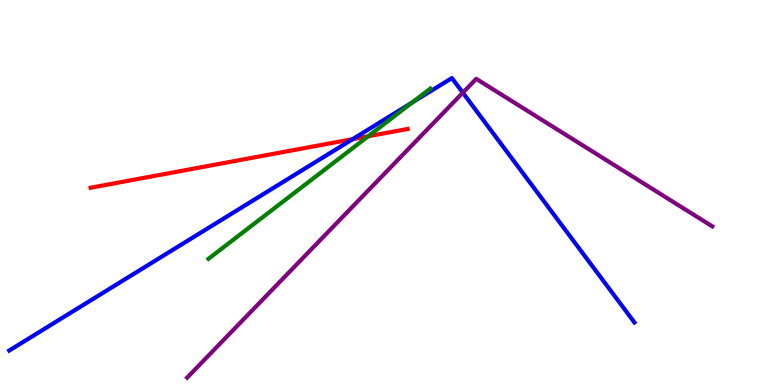[{'lines': ['blue', 'red'], 'intersections': [{'x': 4.55, 'y': 6.39}]}, {'lines': ['green', 'red'], 'intersections': [{'x': 4.75, 'y': 6.46}]}, {'lines': ['purple', 'red'], 'intersections': []}, {'lines': ['blue', 'green'], 'intersections': [{'x': 5.32, 'y': 7.34}]}, {'lines': ['blue', 'purple'], 'intersections': [{'x': 5.97, 'y': 7.59}]}, {'lines': ['green', 'purple'], 'intersections': []}]